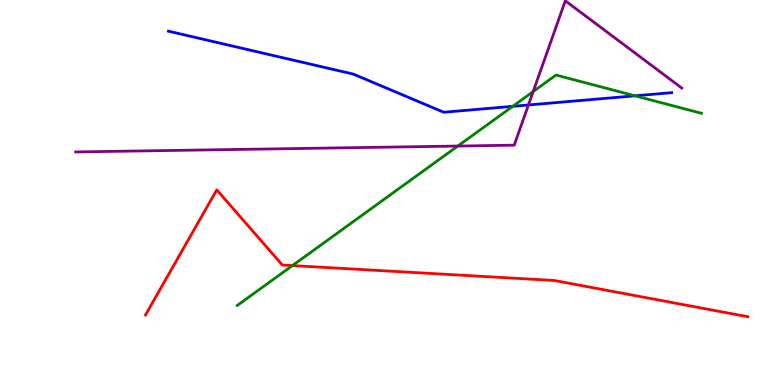[{'lines': ['blue', 'red'], 'intersections': []}, {'lines': ['green', 'red'], 'intersections': [{'x': 3.77, 'y': 3.1}]}, {'lines': ['purple', 'red'], 'intersections': []}, {'lines': ['blue', 'green'], 'intersections': [{'x': 6.62, 'y': 7.24}, {'x': 8.19, 'y': 7.51}]}, {'lines': ['blue', 'purple'], 'intersections': [{'x': 6.82, 'y': 7.27}]}, {'lines': ['green', 'purple'], 'intersections': [{'x': 5.91, 'y': 6.21}, {'x': 6.88, 'y': 7.62}]}]